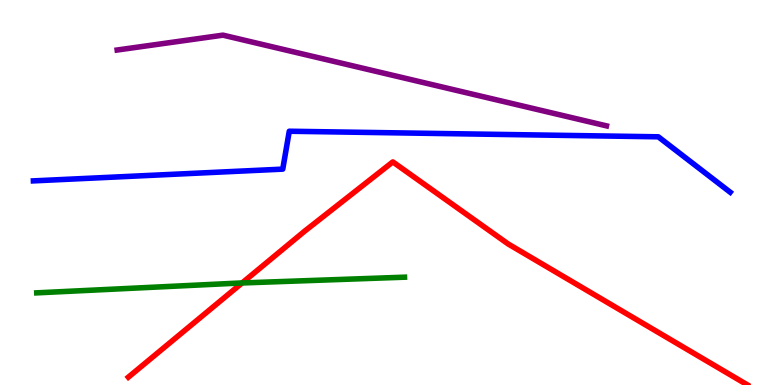[{'lines': ['blue', 'red'], 'intersections': []}, {'lines': ['green', 'red'], 'intersections': [{'x': 3.12, 'y': 2.65}]}, {'lines': ['purple', 'red'], 'intersections': []}, {'lines': ['blue', 'green'], 'intersections': []}, {'lines': ['blue', 'purple'], 'intersections': []}, {'lines': ['green', 'purple'], 'intersections': []}]